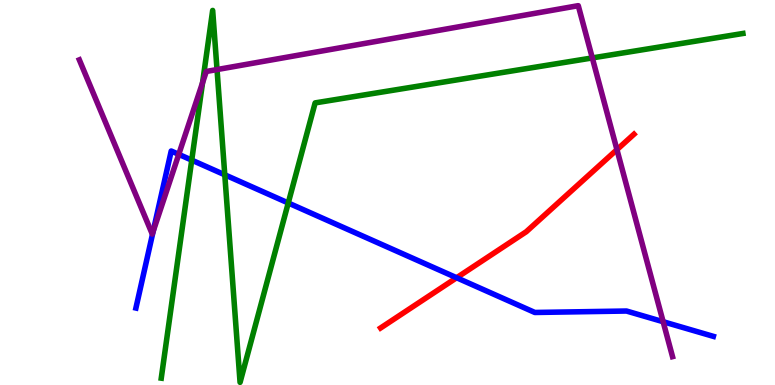[{'lines': ['blue', 'red'], 'intersections': [{'x': 5.89, 'y': 2.79}]}, {'lines': ['green', 'red'], 'intersections': []}, {'lines': ['purple', 'red'], 'intersections': [{'x': 7.96, 'y': 6.11}]}, {'lines': ['blue', 'green'], 'intersections': [{'x': 2.47, 'y': 5.84}, {'x': 2.9, 'y': 5.46}, {'x': 3.72, 'y': 4.73}]}, {'lines': ['blue', 'purple'], 'intersections': [{'x': 1.98, 'y': 3.99}, {'x': 2.31, 'y': 5.99}, {'x': 8.56, 'y': 1.64}]}, {'lines': ['green', 'purple'], 'intersections': [{'x': 2.61, 'y': 7.85}, {'x': 2.8, 'y': 8.19}, {'x': 7.64, 'y': 8.5}]}]